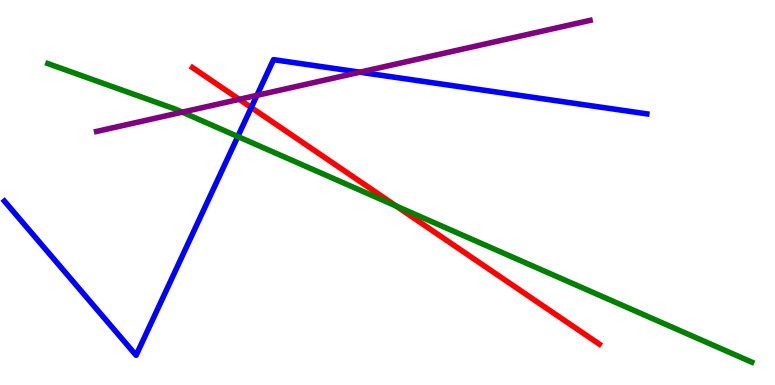[{'lines': ['blue', 'red'], 'intersections': [{'x': 3.24, 'y': 7.21}]}, {'lines': ['green', 'red'], 'intersections': [{'x': 5.11, 'y': 4.65}]}, {'lines': ['purple', 'red'], 'intersections': [{'x': 3.09, 'y': 7.42}]}, {'lines': ['blue', 'green'], 'intersections': [{'x': 3.07, 'y': 6.45}]}, {'lines': ['blue', 'purple'], 'intersections': [{'x': 3.32, 'y': 7.52}, {'x': 4.64, 'y': 8.12}]}, {'lines': ['green', 'purple'], 'intersections': [{'x': 2.35, 'y': 7.09}]}]